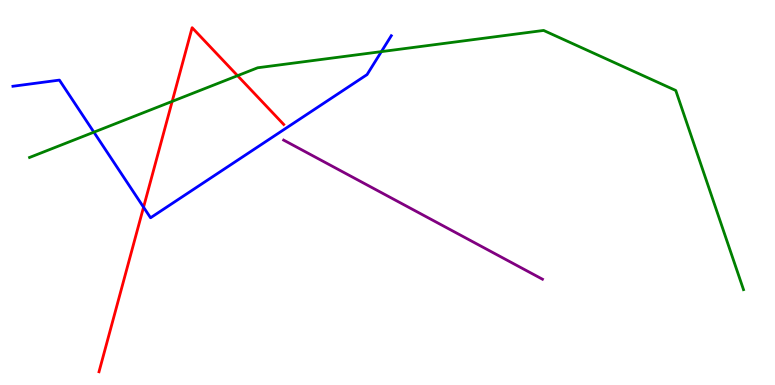[{'lines': ['blue', 'red'], 'intersections': [{'x': 1.85, 'y': 4.62}]}, {'lines': ['green', 'red'], 'intersections': [{'x': 2.22, 'y': 7.37}, {'x': 3.07, 'y': 8.03}]}, {'lines': ['purple', 'red'], 'intersections': []}, {'lines': ['blue', 'green'], 'intersections': [{'x': 1.21, 'y': 6.57}, {'x': 4.92, 'y': 8.66}]}, {'lines': ['blue', 'purple'], 'intersections': []}, {'lines': ['green', 'purple'], 'intersections': []}]